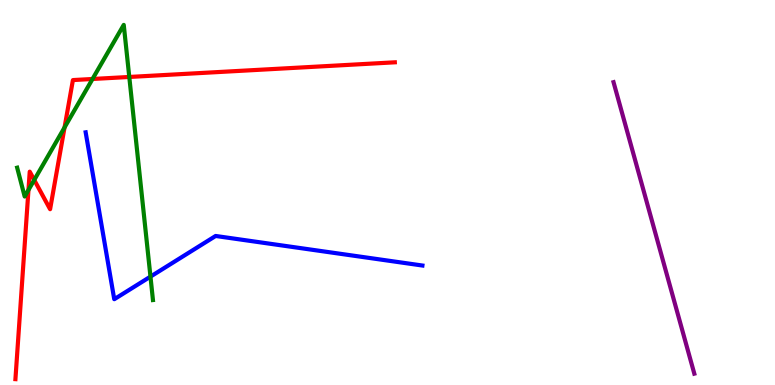[{'lines': ['blue', 'red'], 'intersections': []}, {'lines': ['green', 'red'], 'intersections': [{'x': 0.367, 'y': 5.07}, {'x': 0.442, 'y': 5.33}, {'x': 0.833, 'y': 6.69}, {'x': 1.19, 'y': 7.95}, {'x': 1.67, 'y': 8.0}]}, {'lines': ['purple', 'red'], 'intersections': []}, {'lines': ['blue', 'green'], 'intersections': [{'x': 1.94, 'y': 2.82}]}, {'lines': ['blue', 'purple'], 'intersections': []}, {'lines': ['green', 'purple'], 'intersections': []}]